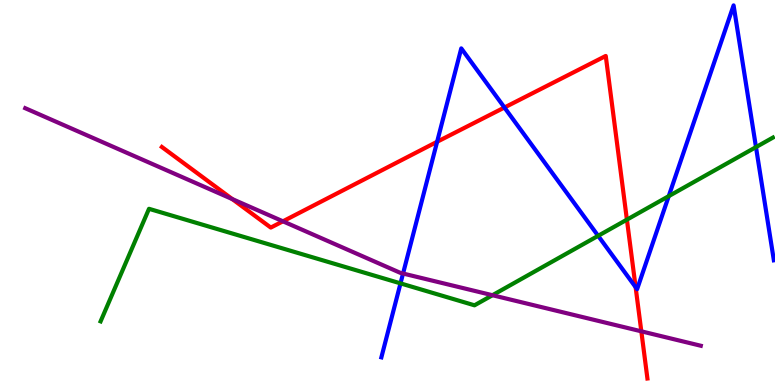[{'lines': ['blue', 'red'], 'intersections': [{'x': 5.64, 'y': 6.32}, {'x': 6.51, 'y': 7.21}, {'x': 8.2, 'y': 2.54}]}, {'lines': ['green', 'red'], 'intersections': [{'x': 8.09, 'y': 4.29}]}, {'lines': ['purple', 'red'], 'intersections': [{'x': 3.0, 'y': 4.83}, {'x': 3.65, 'y': 4.25}, {'x': 8.28, 'y': 1.39}]}, {'lines': ['blue', 'green'], 'intersections': [{'x': 5.17, 'y': 2.64}, {'x': 7.72, 'y': 3.87}, {'x': 8.63, 'y': 4.91}, {'x': 9.75, 'y': 6.18}]}, {'lines': ['blue', 'purple'], 'intersections': [{'x': 5.2, 'y': 2.9}]}, {'lines': ['green', 'purple'], 'intersections': [{'x': 6.35, 'y': 2.33}]}]